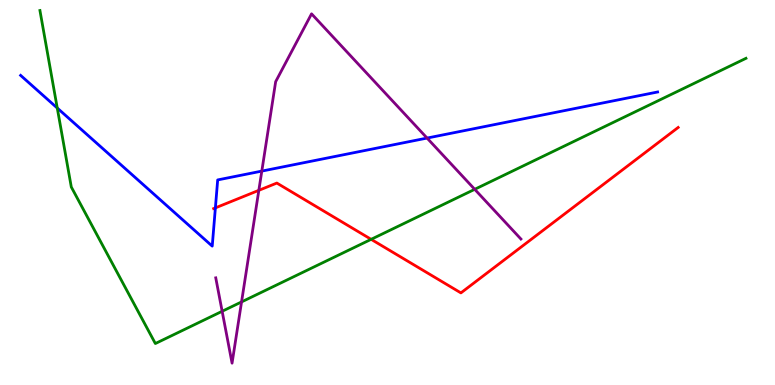[{'lines': ['blue', 'red'], 'intersections': [{'x': 2.78, 'y': 4.6}]}, {'lines': ['green', 'red'], 'intersections': [{'x': 4.79, 'y': 3.78}]}, {'lines': ['purple', 'red'], 'intersections': [{'x': 3.34, 'y': 5.06}]}, {'lines': ['blue', 'green'], 'intersections': [{'x': 0.739, 'y': 7.19}]}, {'lines': ['blue', 'purple'], 'intersections': [{'x': 3.38, 'y': 5.56}, {'x': 5.51, 'y': 6.41}]}, {'lines': ['green', 'purple'], 'intersections': [{'x': 2.87, 'y': 1.91}, {'x': 3.12, 'y': 2.16}, {'x': 6.13, 'y': 5.08}]}]